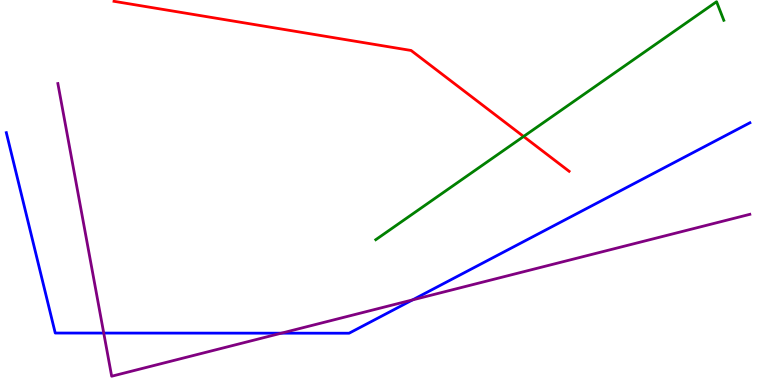[{'lines': ['blue', 'red'], 'intersections': []}, {'lines': ['green', 'red'], 'intersections': [{'x': 6.76, 'y': 6.46}]}, {'lines': ['purple', 'red'], 'intersections': []}, {'lines': ['blue', 'green'], 'intersections': []}, {'lines': ['blue', 'purple'], 'intersections': [{'x': 1.34, 'y': 1.35}, {'x': 3.63, 'y': 1.35}, {'x': 5.32, 'y': 2.21}]}, {'lines': ['green', 'purple'], 'intersections': []}]